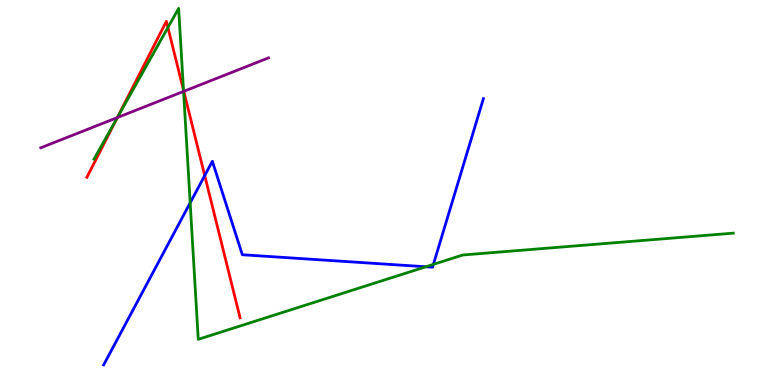[{'lines': ['blue', 'red'], 'intersections': [{'x': 2.64, 'y': 5.44}]}, {'lines': ['green', 'red'], 'intersections': [{'x': 1.51, 'y': 6.93}, {'x': 2.17, 'y': 9.29}, {'x': 2.37, 'y': 7.66}]}, {'lines': ['purple', 'red'], 'intersections': [{'x': 1.51, 'y': 6.95}, {'x': 2.37, 'y': 7.63}]}, {'lines': ['blue', 'green'], 'intersections': [{'x': 2.45, 'y': 4.73}, {'x': 5.5, 'y': 3.07}, {'x': 5.59, 'y': 3.13}]}, {'lines': ['blue', 'purple'], 'intersections': []}, {'lines': ['green', 'purple'], 'intersections': [{'x': 1.51, 'y': 6.95}, {'x': 2.37, 'y': 7.63}]}]